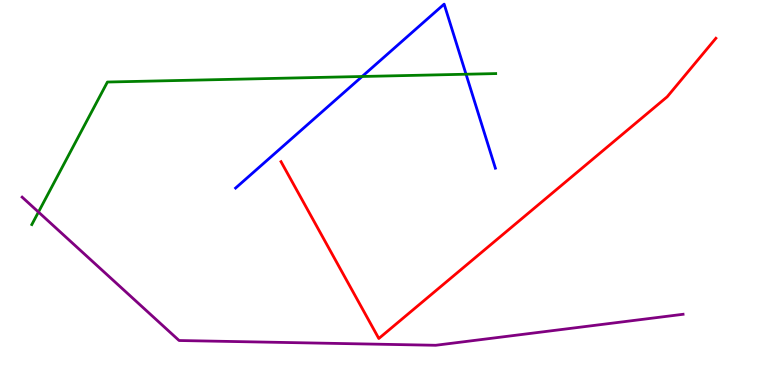[{'lines': ['blue', 'red'], 'intersections': []}, {'lines': ['green', 'red'], 'intersections': []}, {'lines': ['purple', 'red'], 'intersections': []}, {'lines': ['blue', 'green'], 'intersections': [{'x': 4.67, 'y': 8.01}, {'x': 6.01, 'y': 8.07}]}, {'lines': ['blue', 'purple'], 'intersections': []}, {'lines': ['green', 'purple'], 'intersections': [{'x': 0.496, 'y': 4.49}]}]